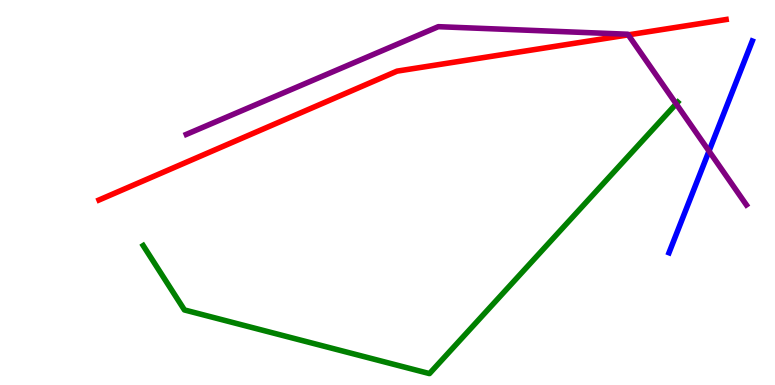[{'lines': ['blue', 'red'], 'intersections': []}, {'lines': ['green', 'red'], 'intersections': []}, {'lines': ['purple', 'red'], 'intersections': [{'x': 8.11, 'y': 9.09}]}, {'lines': ['blue', 'green'], 'intersections': []}, {'lines': ['blue', 'purple'], 'intersections': [{'x': 9.15, 'y': 6.08}]}, {'lines': ['green', 'purple'], 'intersections': [{'x': 8.73, 'y': 7.3}]}]